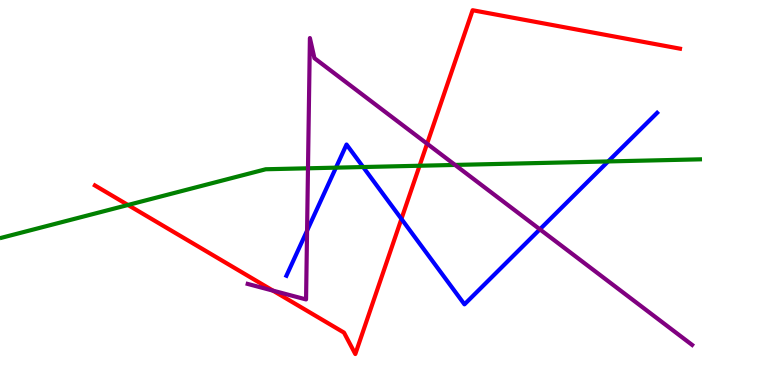[{'lines': ['blue', 'red'], 'intersections': [{'x': 5.18, 'y': 4.31}]}, {'lines': ['green', 'red'], 'intersections': [{'x': 1.65, 'y': 4.68}, {'x': 5.41, 'y': 5.69}]}, {'lines': ['purple', 'red'], 'intersections': [{'x': 3.52, 'y': 2.45}, {'x': 5.51, 'y': 6.27}]}, {'lines': ['blue', 'green'], 'intersections': [{'x': 4.33, 'y': 5.65}, {'x': 4.69, 'y': 5.66}, {'x': 7.85, 'y': 5.81}]}, {'lines': ['blue', 'purple'], 'intersections': [{'x': 3.96, 'y': 4.01}, {'x': 6.97, 'y': 4.04}]}, {'lines': ['green', 'purple'], 'intersections': [{'x': 3.97, 'y': 5.63}, {'x': 5.87, 'y': 5.72}]}]